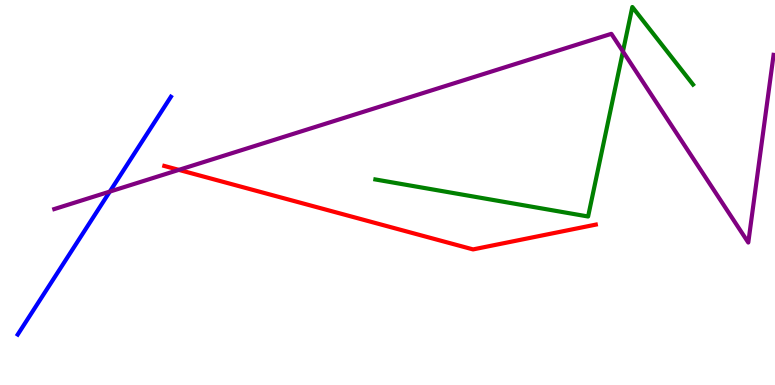[{'lines': ['blue', 'red'], 'intersections': []}, {'lines': ['green', 'red'], 'intersections': []}, {'lines': ['purple', 'red'], 'intersections': [{'x': 2.31, 'y': 5.59}]}, {'lines': ['blue', 'green'], 'intersections': []}, {'lines': ['blue', 'purple'], 'intersections': [{'x': 1.42, 'y': 5.02}]}, {'lines': ['green', 'purple'], 'intersections': [{'x': 8.04, 'y': 8.66}]}]